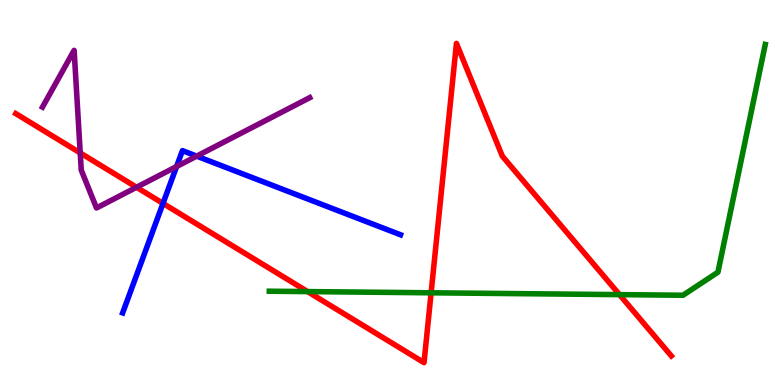[{'lines': ['blue', 'red'], 'intersections': [{'x': 2.1, 'y': 4.72}]}, {'lines': ['green', 'red'], 'intersections': [{'x': 3.97, 'y': 2.43}, {'x': 5.56, 'y': 2.39}, {'x': 7.99, 'y': 2.35}]}, {'lines': ['purple', 'red'], 'intersections': [{'x': 1.04, 'y': 6.03}, {'x': 1.76, 'y': 5.14}]}, {'lines': ['blue', 'green'], 'intersections': []}, {'lines': ['blue', 'purple'], 'intersections': [{'x': 2.28, 'y': 5.67}, {'x': 2.54, 'y': 5.94}]}, {'lines': ['green', 'purple'], 'intersections': []}]